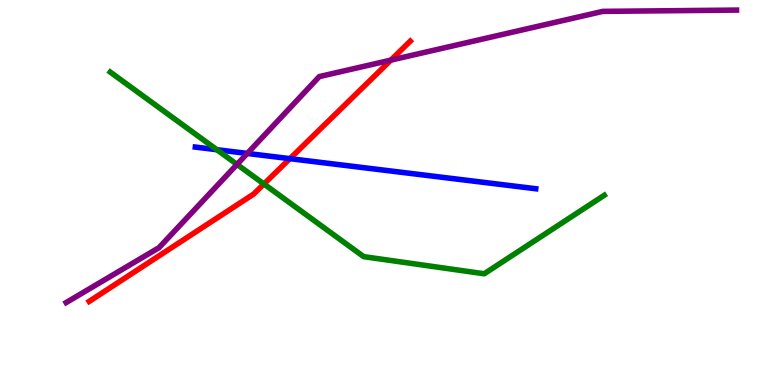[{'lines': ['blue', 'red'], 'intersections': [{'x': 3.74, 'y': 5.88}]}, {'lines': ['green', 'red'], 'intersections': [{'x': 3.41, 'y': 5.22}]}, {'lines': ['purple', 'red'], 'intersections': [{'x': 5.04, 'y': 8.44}]}, {'lines': ['blue', 'green'], 'intersections': [{'x': 2.8, 'y': 6.11}]}, {'lines': ['blue', 'purple'], 'intersections': [{'x': 3.19, 'y': 6.01}]}, {'lines': ['green', 'purple'], 'intersections': [{'x': 3.06, 'y': 5.73}]}]